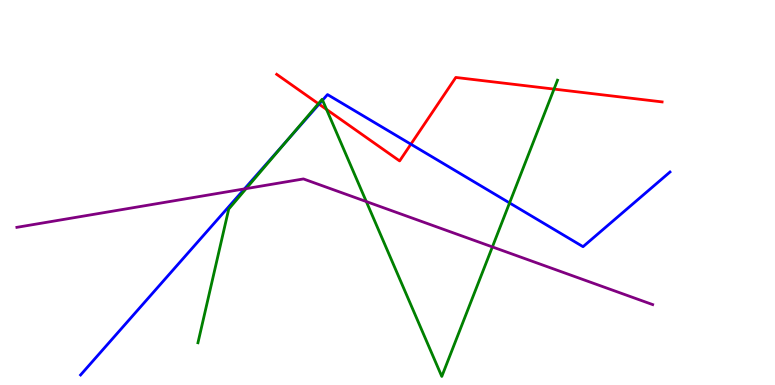[{'lines': ['blue', 'red'], 'intersections': [{'x': 4.12, 'y': 7.29}, {'x': 5.3, 'y': 6.25}]}, {'lines': ['green', 'red'], 'intersections': [{'x': 4.11, 'y': 7.31}, {'x': 4.21, 'y': 7.16}, {'x': 7.15, 'y': 7.69}]}, {'lines': ['purple', 'red'], 'intersections': []}, {'lines': ['blue', 'green'], 'intersections': [{'x': 3.71, 'y': 6.36}, {'x': 4.16, 'y': 7.4}, {'x': 6.57, 'y': 4.73}]}, {'lines': ['blue', 'purple'], 'intersections': [{'x': 3.15, 'y': 5.09}]}, {'lines': ['green', 'purple'], 'intersections': [{'x': 3.18, 'y': 5.1}, {'x': 4.73, 'y': 4.76}, {'x': 6.35, 'y': 3.59}]}]